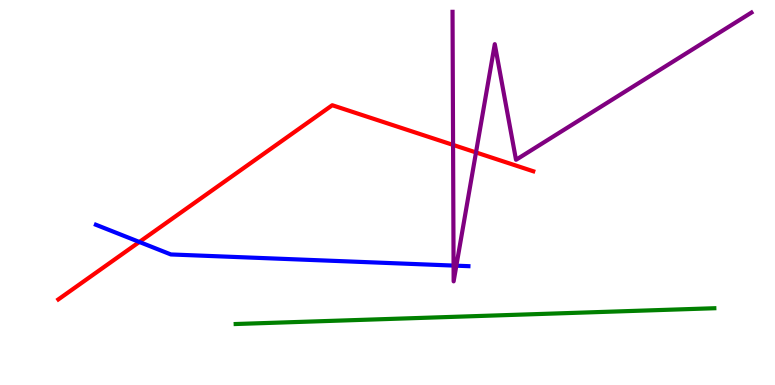[{'lines': ['blue', 'red'], 'intersections': [{'x': 1.8, 'y': 3.72}]}, {'lines': ['green', 'red'], 'intersections': []}, {'lines': ['purple', 'red'], 'intersections': [{'x': 5.85, 'y': 6.24}, {'x': 6.14, 'y': 6.04}]}, {'lines': ['blue', 'green'], 'intersections': []}, {'lines': ['blue', 'purple'], 'intersections': [{'x': 5.85, 'y': 3.1}, {'x': 5.89, 'y': 3.1}]}, {'lines': ['green', 'purple'], 'intersections': []}]